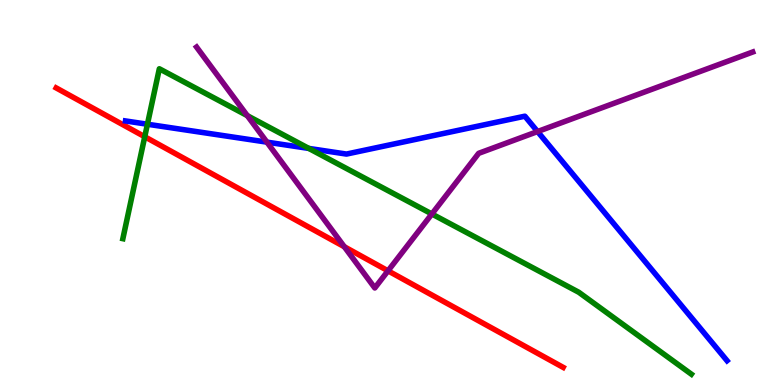[{'lines': ['blue', 'red'], 'intersections': []}, {'lines': ['green', 'red'], 'intersections': [{'x': 1.87, 'y': 6.45}]}, {'lines': ['purple', 'red'], 'intersections': [{'x': 4.44, 'y': 3.59}, {'x': 5.01, 'y': 2.97}]}, {'lines': ['blue', 'green'], 'intersections': [{'x': 1.9, 'y': 6.77}, {'x': 3.98, 'y': 6.14}]}, {'lines': ['blue', 'purple'], 'intersections': [{'x': 3.44, 'y': 6.31}, {'x': 6.94, 'y': 6.58}]}, {'lines': ['green', 'purple'], 'intersections': [{'x': 3.19, 'y': 7.0}, {'x': 5.57, 'y': 4.44}]}]